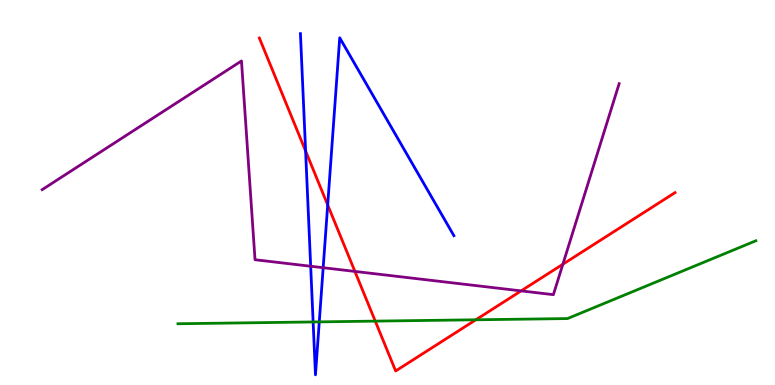[{'lines': ['blue', 'red'], 'intersections': [{'x': 3.94, 'y': 6.08}, {'x': 4.23, 'y': 4.68}]}, {'lines': ['green', 'red'], 'intersections': [{'x': 4.84, 'y': 1.66}, {'x': 6.14, 'y': 1.69}]}, {'lines': ['purple', 'red'], 'intersections': [{'x': 4.58, 'y': 2.95}, {'x': 6.72, 'y': 2.44}, {'x': 7.26, 'y': 3.14}]}, {'lines': ['blue', 'green'], 'intersections': [{'x': 4.04, 'y': 1.64}, {'x': 4.12, 'y': 1.64}]}, {'lines': ['blue', 'purple'], 'intersections': [{'x': 4.01, 'y': 3.08}, {'x': 4.17, 'y': 3.05}]}, {'lines': ['green', 'purple'], 'intersections': []}]